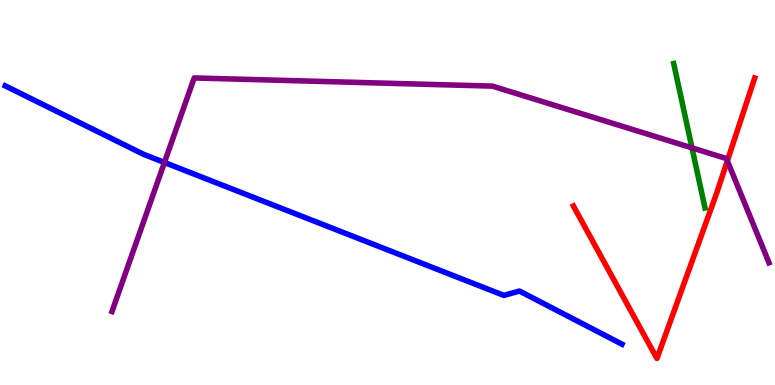[{'lines': ['blue', 'red'], 'intersections': []}, {'lines': ['green', 'red'], 'intersections': []}, {'lines': ['purple', 'red'], 'intersections': [{'x': 9.39, 'y': 5.82}]}, {'lines': ['blue', 'green'], 'intersections': []}, {'lines': ['blue', 'purple'], 'intersections': [{'x': 2.12, 'y': 5.78}]}, {'lines': ['green', 'purple'], 'intersections': [{'x': 8.93, 'y': 6.16}]}]